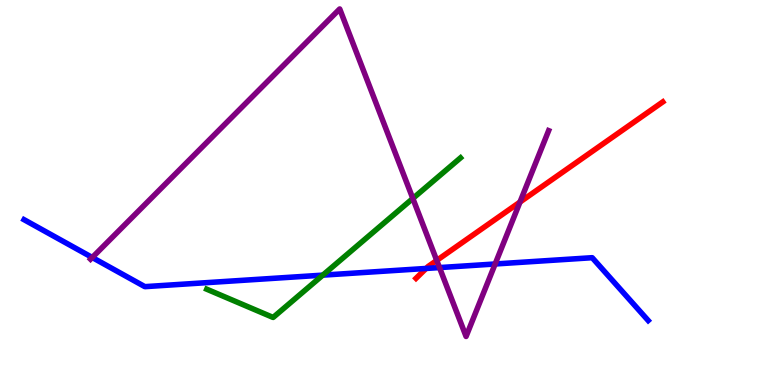[{'lines': ['blue', 'red'], 'intersections': [{'x': 5.5, 'y': 3.03}]}, {'lines': ['green', 'red'], 'intersections': []}, {'lines': ['purple', 'red'], 'intersections': [{'x': 5.64, 'y': 3.24}, {'x': 6.71, 'y': 4.75}]}, {'lines': ['blue', 'green'], 'intersections': [{'x': 4.17, 'y': 2.85}]}, {'lines': ['blue', 'purple'], 'intersections': [{'x': 1.19, 'y': 3.31}, {'x': 5.67, 'y': 3.05}, {'x': 6.39, 'y': 3.14}]}, {'lines': ['green', 'purple'], 'intersections': [{'x': 5.33, 'y': 4.85}]}]